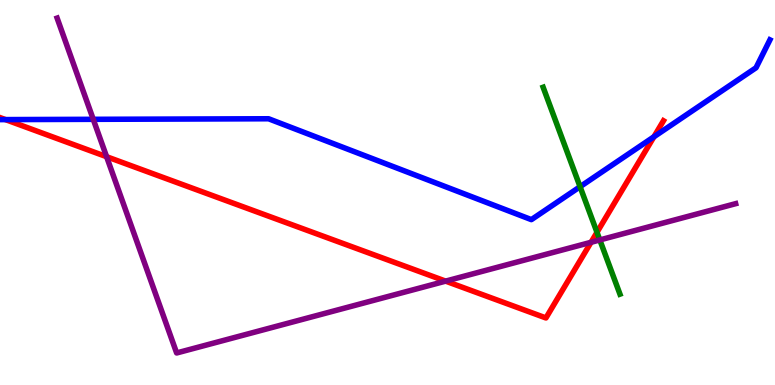[{'lines': ['blue', 'red'], 'intersections': [{'x': 0.0709, 'y': 6.89}, {'x': 8.44, 'y': 6.45}]}, {'lines': ['green', 'red'], 'intersections': [{'x': 7.7, 'y': 3.97}]}, {'lines': ['purple', 'red'], 'intersections': [{'x': 1.38, 'y': 5.93}, {'x': 5.75, 'y': 2.7}, {'x': 7.63, 'y': 3.71}]}, {'lines': ['blue', 'green'], 'intersections': [{'x': 7.48, 'y': 5.15}]}, {'lines': ['blue', 'purple'], 'intersections': [{'x': 1.2, 'y': 6.9}]}, {'lines': ['green', 'purple'], 'intersections': [{'x': 7.74, 'y': 3.77}]}]